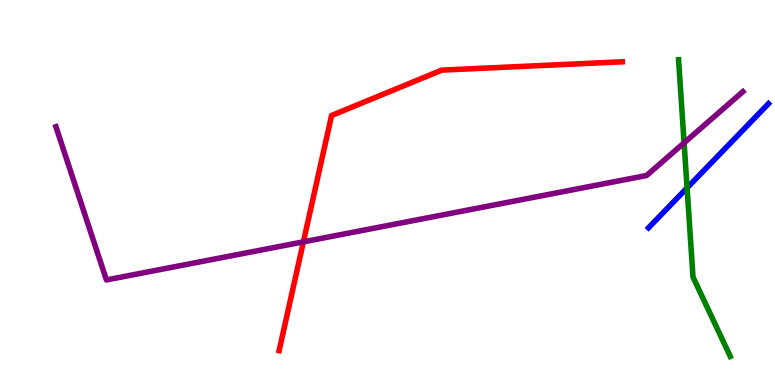[{'lines': ['blue', 'red'], 'intersections': []}, {'lines': ['green', 'red'], 'intersections': []}, {'lines': ['purple', 'red'], 'intersections': [{'x': 3.91, 'y': 3.72}]}, {'lines': ['blue', 'green'], 'intersections': [{'x': 8.87, 'y': 5.12}]}, {'lines': ['blue', 'purple'], 'intersections': []}, {'lines': ['green', 'purple'], 'intersections': [{'x': 8.83, 'y': 6.29}]}]